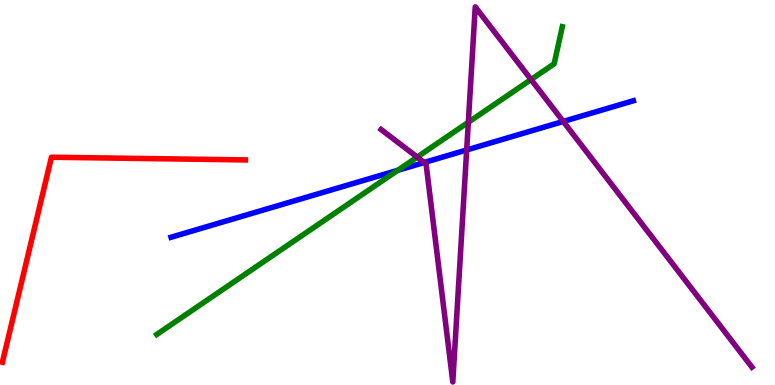[{'lines': ['blue', 'red'], 'intersections': []}, {'lines': ['green', 'red'], 'intersections': []}, {'lines': ['purple', 'red'], 'intersections': []}, {'lines': ['blue', 'green'], 'intersections': [{'x': 5.13, 'y': 5.58}]}, {'lines': ['blue', 'purple'], 'intersections': [{'x': 5.47, 'y': 5.78}, {'x': 6.02, 'y': 6.1}, {'x': 7.27, 'y': 6.85}]}, {'lines': ['green', 'purple'], 'intersections': [{'x': 5.38, 'y': 5.92}, {'x': 6.04, 'y': 6.82}, {'x': 6.85, 'y': 7.93}]}]